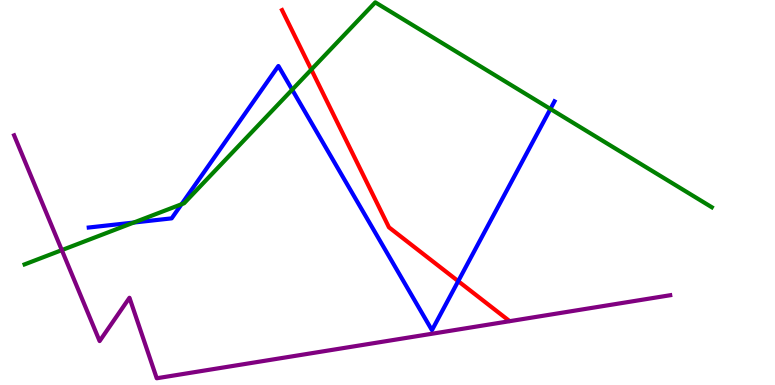[{'lines': ['blue', 'red'], 'intersections': [{'x': 5.91, 'y': 2.7}]}, {'lines': ['green', 'red'], 'intersections': [{'x': 4.02, 'y': 8.19}]}, {'lines': ['purple', 'red'], 'intersections': []}, {'lines': ['blue', 'green'], 'intersections': [{'x': 1.73, 'y': 4.22}, {'x': 2.34, 'y': 4.7}, {'x': 3.77, 'y': 7.67}, {'x': 7.1, 'y': 7.17}]}, {'lines': ['blue', 'purple'], 'intersections': []}, {'lines': ['green', 'purple'], 'intersections': [{'x': 0.798, 'y': 3.5}]}]